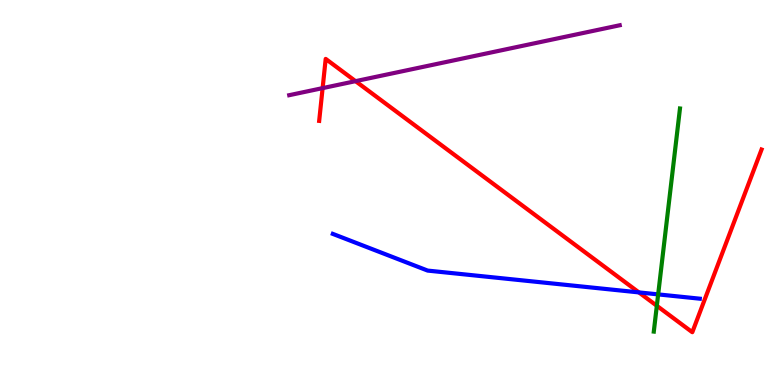[{'lines': ['blue', 'red'], 'intersections': [{'x': 8.24, 'y': 2.41}]}, {'lines': ['green', 'red'], 'intersections': [{'x': 8.48, 'y': 2.06}]}, {'lines': ['purple', 'red'], 'intersections': [{'x': 4.16, 'y': 7.71}, {'x': 4.59, 'y': 7.89}]}, {'lines': ['blue', 'green'], 'intersections': [{'x': 8.49, 'y': 2.35}]}, {'lines': ['blue', 'purple'], 'intersections': []}, {'lines': ['green', 'purple'], 'intersections': []}]